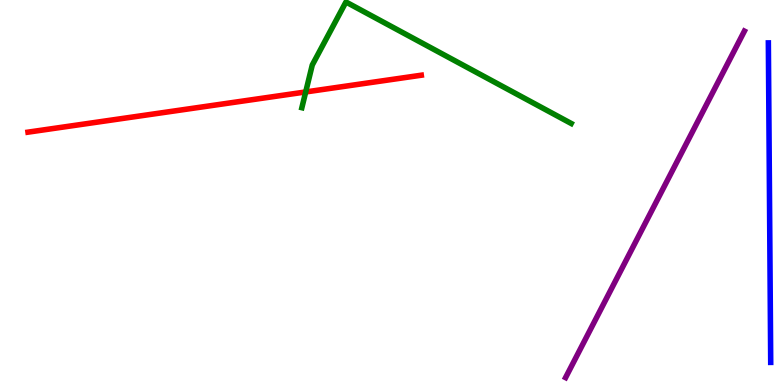[{'lines': ['blue', 'red'], 'intersections': []}, {'lines': ['green', 'red'], 'intersections': [{'x': 3.94, 'y': 7.61}]}, {'lines': ['purple', 'red'], 'intersections': []}, {'lines': ['blue', 'green'], 'intersections': []}, {'lines': ['blue', 'purple'], 'intersections': []}, {'lines': ['green', 'purple'], 'intersections': []}]